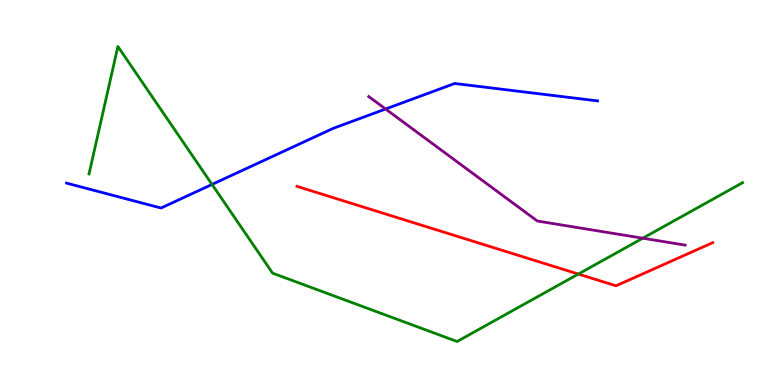[{'lines': ['blue', 'red'], 'intersections': []}, {'lines': ['green', 'red'], 'intersections': [{'x': 7.46, 'y': 2.88}]}, {'lines': ['purple', 'red'], 'intersections': []}, {'lines': ['blue', 'green'], 'intersections': [{'x': 2.74, 'y': 5.21}]}, {'lines': ['blue', 'purple'], 'intersections': [{'x': 4.98, 'y': 7.17}]}, {'lines': ['green', 'purple'], 'intersections': [{'x': 8.29, 'y': 3.81}]}]